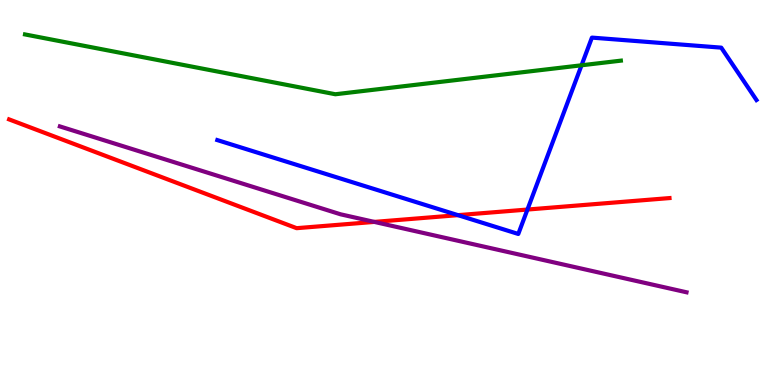[{'lines': ['blue', 'red'], 'intersections': [{'x': 5.91, 'y': 4.41}, {'x': 6.81, 'y': 4.56}]}, {'lines': ['green', 'red'], 'intersections': []}, {'lines': ['purple', 'red'], 'intersections': [{'x': 4.83, 'y': 4.24}]}, {'lines': ['blue', 'green'], 'intersections': [{'x': 7.5, 'y': 8.3}]}, {'lines': ['blue', 'purple'], 'intersections': []}, {'lines': ['green', 'purple'], 'intersections': []}]